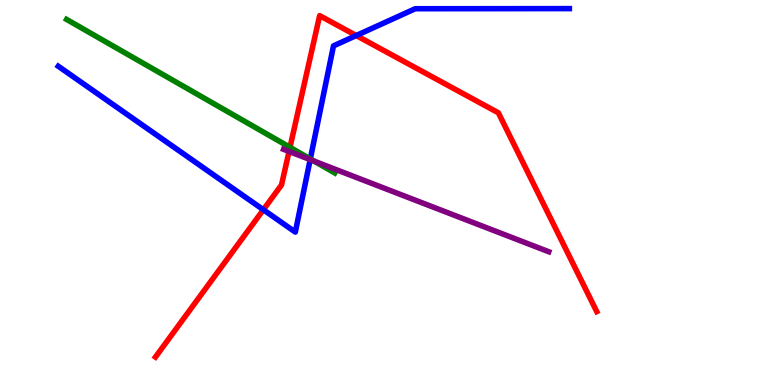[{'lines': ['blue', 'red'], 'intersections': [{'x': 3.4, 'y': 4.55}, {'x': 4.6, 'y': 9.08}]}, {'lines': ['green', 'red'], 'intersections': [{'x': 3.74, 'y': 6.17}]}, {'lines': ['purple', 'red'], 'intersections': [{'x': 3.73, 'y': 6.07}]}, {'lines': ['blue', 'green'], 'intersections': [{'x': 4.0, 'y': 5.87}]}, {'lines': ['blue', 'purple'], 'intersections': [{'x': 4.0, 'y': 5.85}]}, {'lines': ['green', 'purple'], 'intersections': [{'x': 4.05, 'y': 5.81}]}]